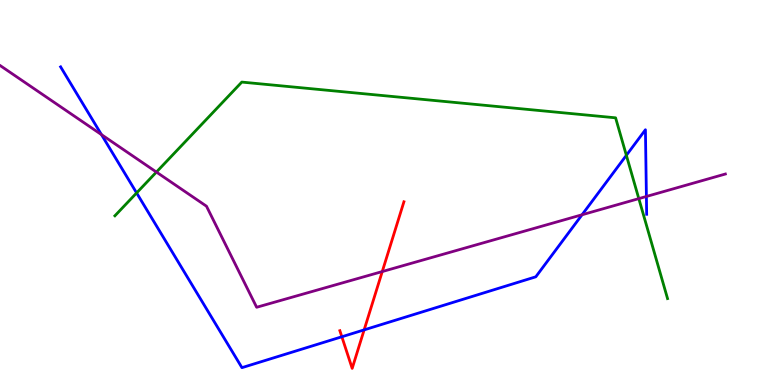[{'lines': ['blue', 'red'], 'intersections': [{'x': 4.41, 'y': 1.25}, {'x': 4.7, 'y': 1.43}]}, {'lines': ['green', 'red'], 'intersections': []}, {'lines': ['purple', 'red'], 'intersections': [{'x': 4.93, 'y': 2.95}]}, {'lines': ['blue', 'green'], 'intersections': [{'x': 1.76, 'y': 4.99}, {'x': 8.08, 'y': 5.97}]}, {'lines': ['blue', 'purple'], 'intersections': [{'x': 1.31, 'y': 6.5}, {'x': 7.51, 'y': 4.42}, {'x': 8.34, 'y': 4.9}]}, {'lines': ['green', 'purple'], 'intersections': [{'x': 2.02, 'y': 5.53}, {'x': 8.24, 'y': 4.84}]}]